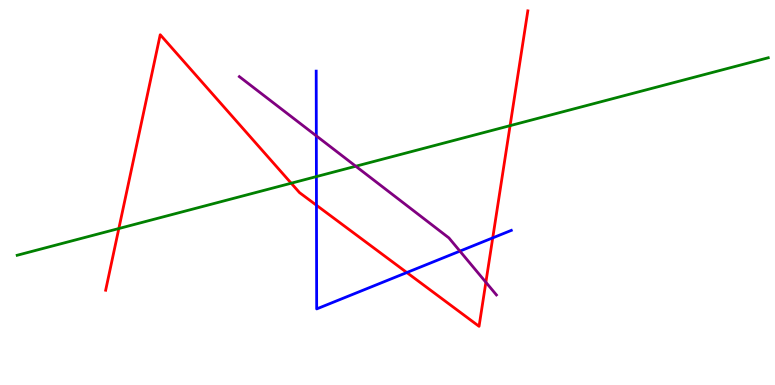[{'lines': ['blue', 'red'], 'intersections': [{'x': 4.08, 'y': 4.67}, {'x': 5.25, 'y': 2.92}, {'x': 6.36, 'y': 3.82}]}, {'lines': ['green', 'red'], 'intersections': [{'x': 1.53, 'y': 4.06}, {'x': 3.76, 'y': 5.24}, {'x': 6.58, 'y': 6.74}]}, {'lines': ['purple', 'red'], 'intersections': [{'x': 6.27, 'y': 2.67}]}, {'lines': ['blue', 'green'], 'intersections': [{'x': 4.08, 'y': 5.41}]}, {'lines': ['blue', 'purple'], 'intersections': [{'x': 4.08, 'y': 6.47}, {'x': 5.93, 'y': 3.48}]}, {'lines': ['green', 'purple'], 'intersections': [{'x': 4.59, 'y': 5.68}]}]